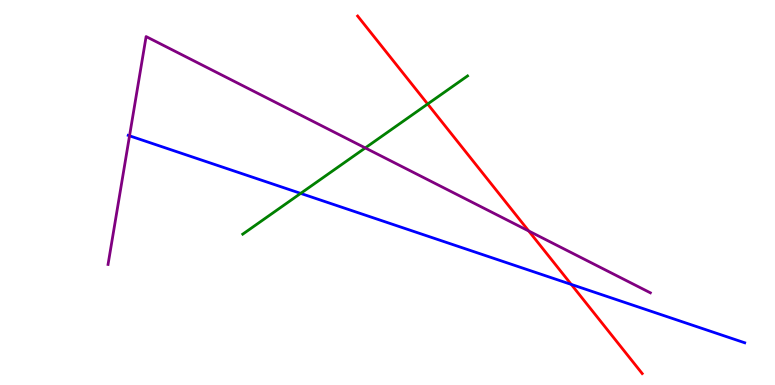[{'lines': ['blue', 'red'], 'intersections': [{'x': 7.37, 'y': 2.61}]}, {'lines': ['green', 'red'], 'intersections': [{'x': 5.52, 'y': 7.3}]}, {'lines': ['purple', 'red'], 'intersections': [{'x': 6.82, 'y': 4.0}]}, {'lines': ['blue', 'green'], 'intersections': [{'x': 3.88, 'y': 4.98}]}, {'lines': ['blue', 'purple'], 'intersections': [{'x': 1.67, 'y': 6.47}]}, {'lines': ['green', 'purple'], 'intersections': [{'x': 4.71, 'y': 6.16}]}]